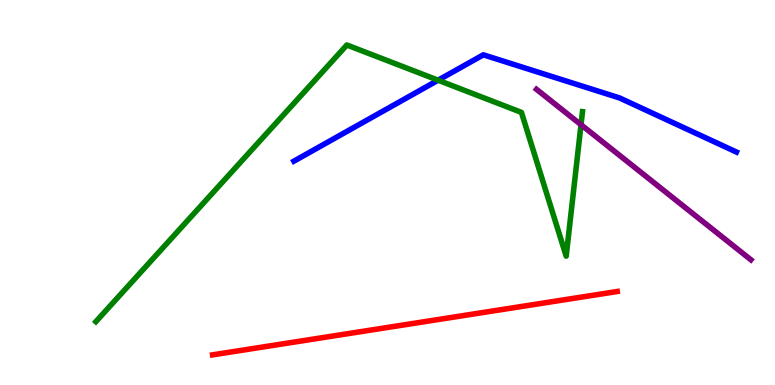[{'lines': ['blue', 'red'], 'intersections': []}, {'lines': ['green', 'red'], 'intersections': []}, {'lines': ['purple', 'red'], 'intersections': []}, {'lines': ['blue', 'green'], 'intersections': [{'x': 5.65, 'y': 7.92}]}, {'lines': ['blue', 'purple'], 'intersections': []}, {'lines': ['green', 'purple'], 'intersections': [{'x': 7.5, 'y': 6.76}]}]